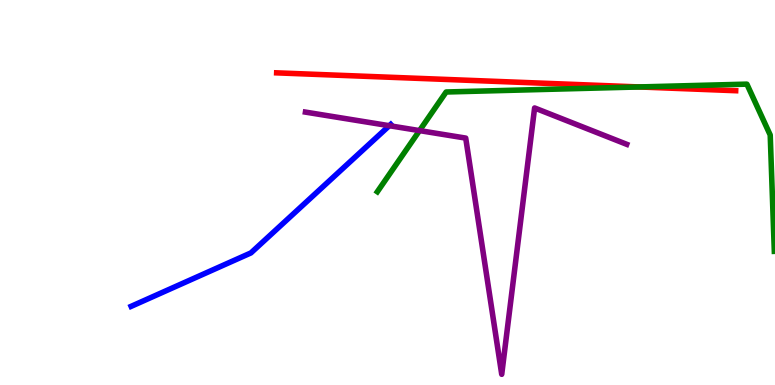[{'lines': ['blue', 'red'], 'intersections': []}, {'lines': ['green', 'red'], 'intersections': [{'x': 8.25, 'y': 7.74}]}, {'lines': ['purple', 'red'], 'intersections': []}, {'lines': ['blue', 'green'], 'intersections': []}, {'lines': ['blue', 'purple'], 'intersections': [{'x': 5.02, 'y': 6.73}]}, {'lines': ['green', 'purple'], 'intersections': [{'x': 5.41, 'y': 6.61}]}]